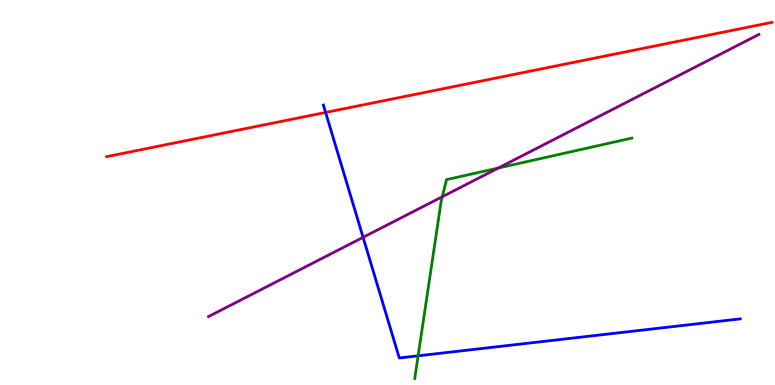[{'lines': ['blue', 'red'], 'intersections': [{'x': 4.2, 'y': 7.08}]}, {'lines': ['green', 'red'], 'intersections': []}, {'lines': ['purple', 'red'], 'intersections': []}, {'lines': ['blue', 'green'], 'intersections': [{'x': 5.4, 'y': 0.758}]}, {'lines': ['blue', 'purple'], 'intersections': [{'x': 4.69, 'y': 3.84}]}, {'lines': ['green', 'purple'], 'intersections': [{'x': 5.71, 'y': 4.89}, {'x': 6.43, 'y': 5.64}]}]